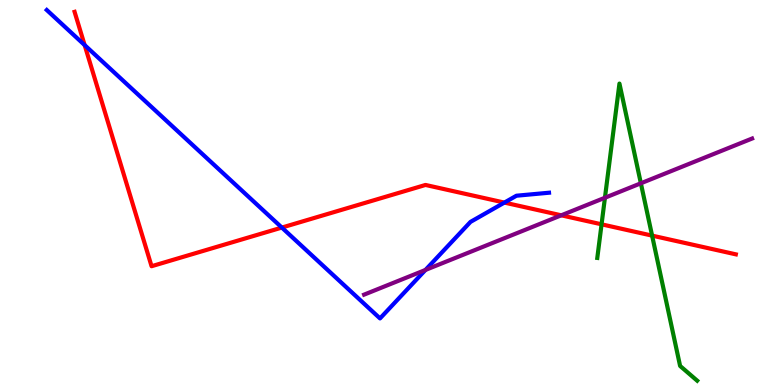[{'lines': ['blue', 'red'], 'intersections': [{'x': 1.09, 'y': 8.83}, {'x': 3.64, 'y': 4.09}, {'x': 6.51, 'y': 4.74}]}, {'lines': ['green', 'red'], 'intersections': [{'x': 7.76, 'y': 4.17}, {'x': 8.41, 'y': 3.88}]}, {'lines': ['purple', 'red'], 'intersections': [{'x': 7.24, 'y': 4.41}]}, {'lines': ['blue', 'green'], 'intersections': []}, {'lines': ['blue', 'purple'], 'intersections': [{'x': 5.49, 'y': 2.99}]}, {'lines': ['green', 'purple'], 'intersections': [{'x': 7.81, 'y': 4.86}, {'x': 8.27, 'y': 5.24}]}]